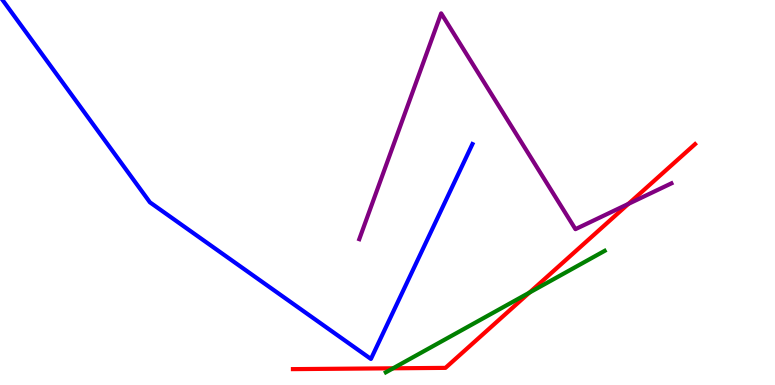[{'lines': ['blue', 'red'], 'intersections': []}, {'lines': ['green', 'red'], 'intersections': [{'x': 5.07, 'y': 0.434}, {'x': 6.83, 'y': 2.4}]}, {'lines': ['purple', 'red'], 'intersections': [{'x': 8.11, 'y': 4.7}]}, {'lines': ['blue', 'green'], 'intersections': []}, {'lines': ['blue', 'purple'], 'intersections': []}, {'lines': ['green', 'purple'], 'intersections': []}]